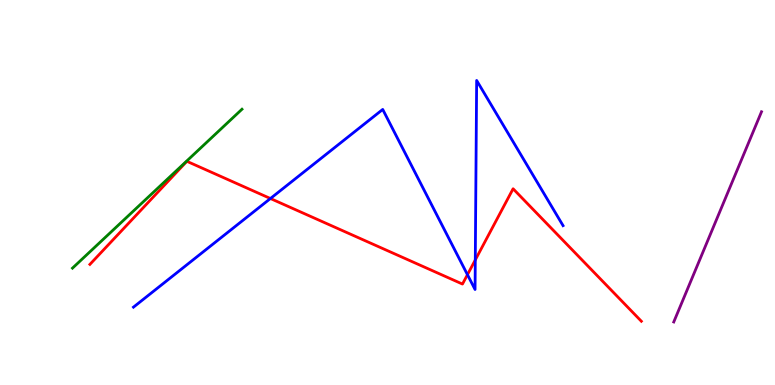[{'lines': ['blue', 'red'], 'intersections': [{'x': 3.49, 'y': 4.84}, {'x': 6.03, 'y': 2.87}, {'x': 6.13, 'y': 3.25}]}, {'lines': ['green', 'red'], 'intersections': []}, {'lines': ['purple', 'red'], 'intersections': []}, {'lines': ['blue', 'green'], 'intersections': []}, {'lines': ['blue', 'purple'], 'intersections': []}, {'lines': ['green', 'purple'], 'intersections': []}]